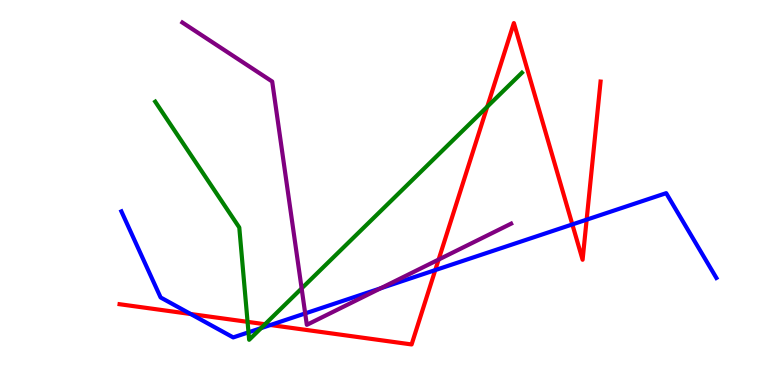[{'lines': ['blue', 'red'], 'intersections': [{'x': 2.46, 'y': 1.84}, {'x': 3.49, 'y': 1.56}, {'x': 5.62, 'y': 2.98}, {'x': 7.39, 'y': 4.17}, {'x': 7.57, 'y': 4.29}]}, {'lines': ['green', 'red'], 'intersections': [{'x': 3.19, 'y': 1.64}, {'x': 3.42, 'y': 1.58}, {'x': 6.29, 'y': 7.23}]}, {'lines': ['purple', 'red'], 'intersections': [{'x': 5.66, 'y': 3.26}]}, {'lines': ['blue', 'green'], 'intersections': [{'x': 3.21, 'y': 1.37}, {'x': 3.37, 'y': 1.48}]}, {'lines': ['blue', 'purple'], 'intersections': [{'x': 3.94, 'y': 1.86}, {'x': 4.91, 'y': 2.51}]}, {'lines': ['green', 'purple'], 'intersections': [{'x': 3.89, 'y': 2.51}]}]